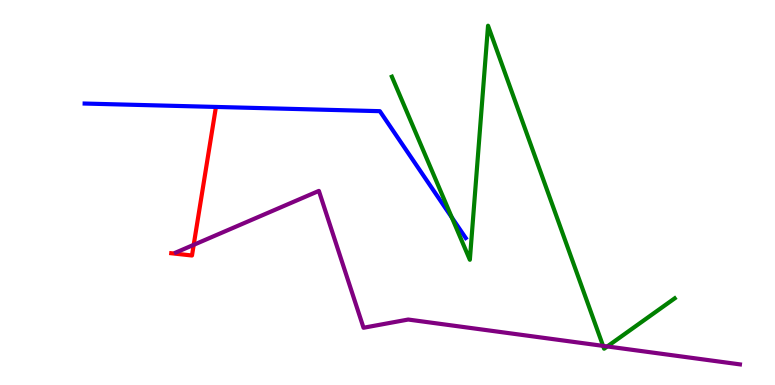[{'lines': ['blue', 'red'], 'intersections': []}, {'lines': ['green', 'red'], 'intersections': []}, {'lines': ['purple', 'red'], 'intersections': [{'x': 2.5, 'y': 3.64}]}, {'lines': ['blue', 'green'], 'intersections': [{'x': 5.83, 'y': 4.35}]}, {'lines': ['blue', 'purple'], 'intersections': []}, {'lines': ['green', 'purple'], 'intersections': [{'x': 7.78, 'y': 1.02}, {'x': 7.84, 'y': 1.0}]}]